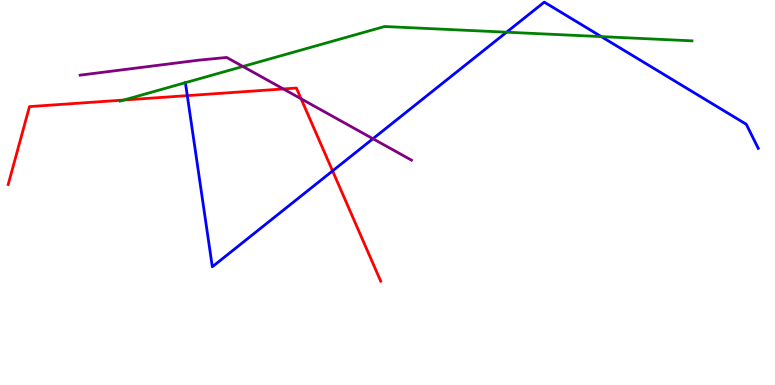[{'lines': ['blue', 'red'], 'intersections': [{'x': 2.42, 'y': 7.52}, {'x': 4.29, 'y': 5.56}]}, {'lines': ['green', 'red'], 'intersections': [{'x': 1.6, 'y': 7.4}]}, {'lines': ['purple', 'red'], 'intersections': [{'x': 3.66, 'y': 7.69}, {'x': 3.89, 'y': 7.43}]}, {'lines': ['blue', 'green'], 'intersections': [{'x': 6.54, 'y': 9.16}, {'x': 7.76, 'y': 9.05}]}, {'lines': ['blue', 'purple'], 'intersections': [{'x': 4.81, 'y': 6.4}]}, {'lines': ['green', 'purple'], 'intersections': [{'x': 3.13, 'y': 8.27}]}]